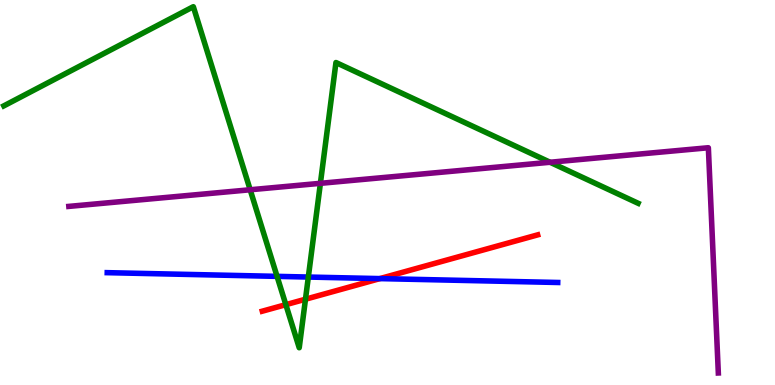[{'lines': ['blue', 'red'], 'intersections': [{'x': 4.9, 'y': 2.76}]}, {'lines': ['green', 'red'], 'intersections': [{'x': 3.69, 'y': 2.09}, {'x': 3.94, 'y': 2.23}]}, {'lines': ['purple', 'red'], 'intersections': []}, {'lines': ['blue', 'green'], 'intersections': [{'x': 3.57, 'y': 2.82}, {'x': 3.98, 'y': 2.8}]}, {'lines': ['blue', 'purple'], 'intersections': []}, {'lines': ['green', 'purple'], 'intersections': [{'x': 3.23, 'y': 5.07}, {'x': 4.13, 'y': 5.24}, {'x': 7.1, 'y': 5.79}]}]